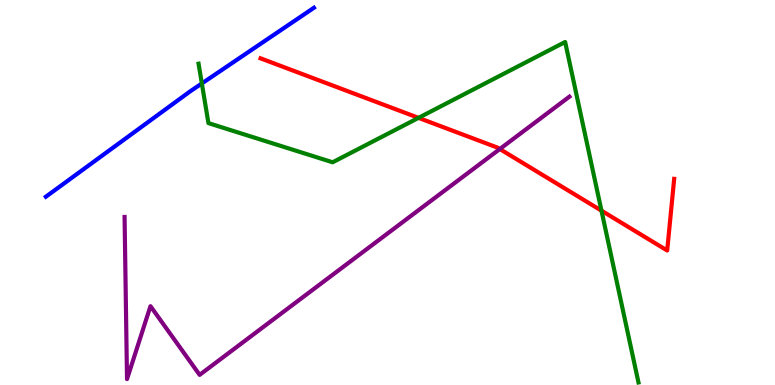[{'lines': ['blue', 'red'], 'intersections': []}, {'lines': ['green', 'red'], 'intersections': [{'x': 5.4, 'y': 6.94}, {'x': 7.76, 'y': 4.53}]}, {'lines': ['purple', 'red'], 'intersections': [{'x': 6.45, 'y': 6.13}]}, {'lines': ['blue', 'green'], 'intersections': [{'x': 2.6, 'y': 7.83}]}, {'lines': ['blue', 'purple'], 'intersections': []}, {'lines': ['green', 'purple'], 'intersections': []}]